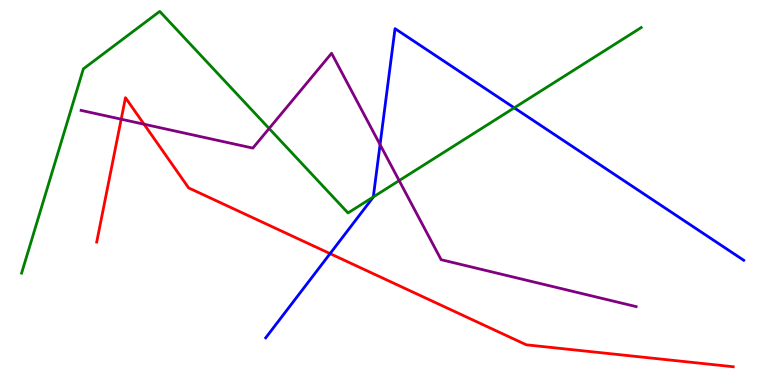[{'lines': ['blue', 'red'], 'intersections': [{'x': 4.26, 'y': 3.41}]}, {'lines': ['green', 'red'], 'intersections': []}, {'lines': ['purple', 'red'], 'intersections': [{'x': 1.56, 'y': 6.9}, {'x': 1.86, 'y': 6.77}]}, {'lines': ['blue', 'green'], 'intersections': [{'x': 4.82, 'y': 4.88}, {'x': 6.64, 'y': 7.2}]}, {'lines': ['blue', 'purple'], 'intersections': [{'x': 4.9, 'y': 6.24}]}, {'lines': ['green', 'purple'], 'intersections': [{'x': 3.47, 'y': 6.66}, {'x': 5.15, 'y': 5.31}]}]